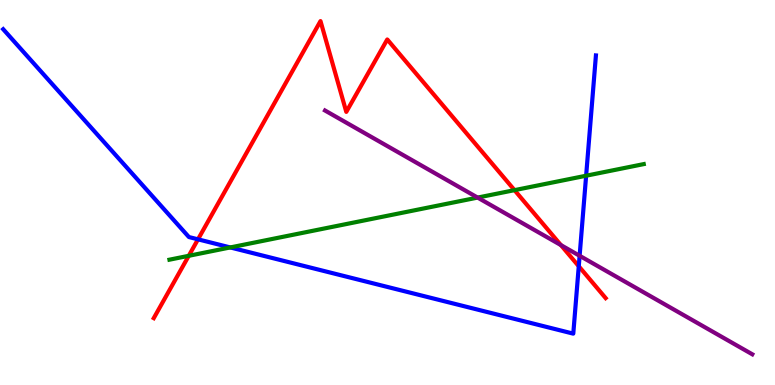[{'lines': ['blue', 'red'], 'intersections': [{'x': 2.55, 'y': 3.78}, {'x': 7.47, 'y': 3.08}]}, {'lines': ['green', 'red'], 'intersections': [{'x': 2.44, 'y': 3.36}, {'x': 6.64, 'y': 5.06}]}, {'lines': ['purple', 'red'], 'intersections': [{'x': 7.24, 'y': 3.63}]}, {'lines': ['blue', 'green'], 'intersections': [{'x': 2.97, 'y': 3.57}, {'x': 7.56, 'y': 5.44}]}, {'lines': ['blue', 'purple'], 'intersections': [{'x': 7.48, 'y': 3.36}]}, {'lines': ['green', 'purple'], 'intersections': [{'x': 6.16, 'y': 4.87}]}]